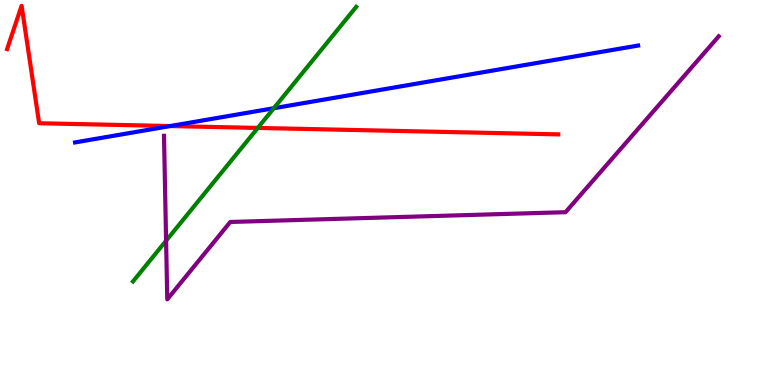[{'lines': ['blue', 'red'], 'intersections': [{'x': 2.2, 'y': 6.73}]}, {'lines': ['green', 'red'], 'intersections': [{'x': 3.33, 'y': 6.68}]}, {'lines': ['purple', 'red'], 'intersections': []}, {'lines': ['blue', 'green'], 'intersections': [{'x': 3.53, 'y': 7.19}]}, {'lines': ['blue', 'purple'], 'intersections': []}, {'lines': ['green', 'purple'], 'intersections': [{'x': 2.14, 'y': 3.75}]}]